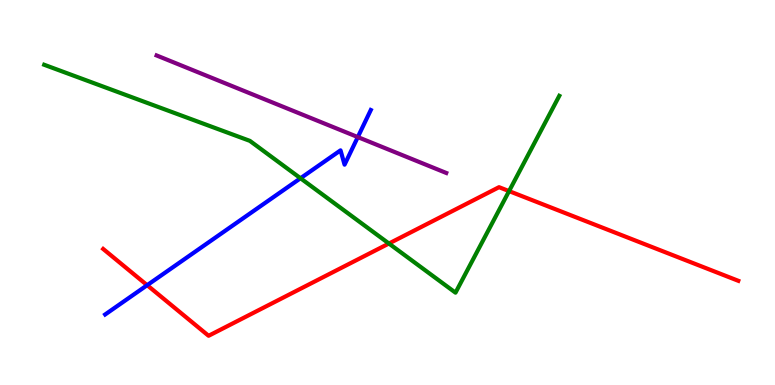[{'lines': ['blue', 'red'], 'intersections': [{'x': 1.9, 'y': 2.59}]}, {'lines': ['green', 'red'], 'intersections': [{'x': 5.02, 'y': 3.67}, {'x': 6.57, 'y': 5.04}]}, {'lines': ['purple', 'red'], 'intersections': []}, {'lines': ['blue', 'green'], 'intersections': [{'x': 3.88, 'y': 5.37}]}, {'lines': ['blue', 'purple'], 'intersections': [{'x': 4.62, 'y': 6.44}]}, {'lines': ['green', 'purple'], 'intersections': []}]